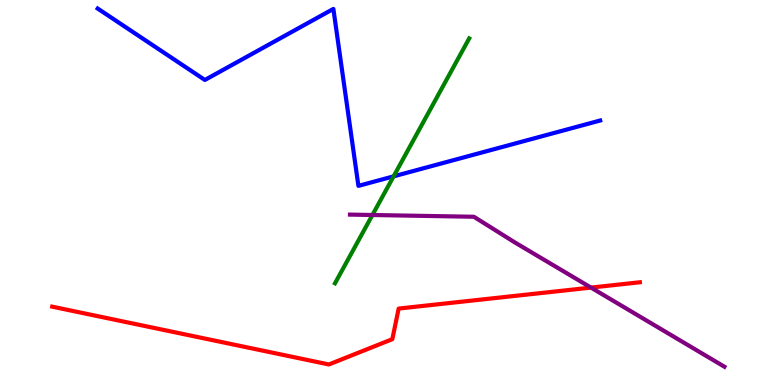[{'lines': ['blue', 'red'], 'intersections': []}, {'lines': ['green', 'red'], 'intersections': []}, {'lines': ['purple', 'red'], 'intersections': [{'x': 7.63, 'y': 2.53}]}, {'lines': ['blue', 'green'], 'intersections': [{'x': 5.08, 'y': 5.42}]}, {'lines': ['blue', 'purple'], 'intersections': []}, {'lines': ['green', 'purple'], 'intersections': [{'x': 4.81, 'y': 4.42}]}]